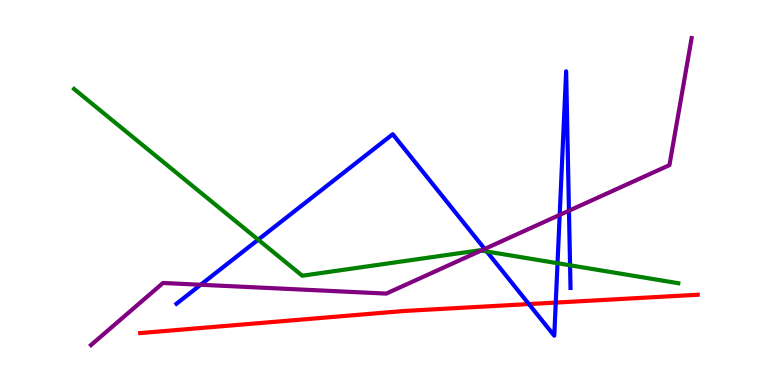[{'lines': ['blue', 'red'], 'intersections': [{'x': 6.82, 'y': 2.1}, {'x': 7.17, 'y': 2.14}]}, {'lines': ['green', 'red'], 'intersections': []}, {'lines': ['purple', 'red'], 'intersections': []}, {'lines': ['blue', 'green'], 'intersections': [{'x': 3.33, 'y': 3.77}, {'x': 6.28, 'y': 3.47}, {'x': 7.19, 'y': 3.16}, {'x': 7.36, 'y': 3.11}]}, {'lines': ['blue', 'purple'], 'intersections': [{'x': 2.59, 'y': 2.6}, {'x': 6.25, 'y': 3.53}, {'x': 7.22, 'y': 4.42}, {'x': 7.34, 'y': 4.53}]}, {'lines': ['green', 'purple'], 'intersections': [{'x': 6.21, 'y': 3.49}]}]